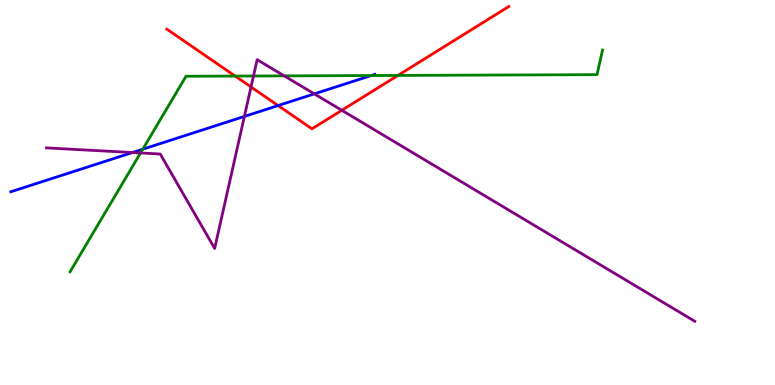[{'lines': ['blue', 'red'], 'intersections': [{'x': 3.59, 'y': 7.26}]}, {'lines': ['green', 'red'], 'intersections': [{'x': 3.03, 'y': 8.02}, {'x': 5.13, 'y': 8.04}]}, {'lines': ['purple', 'red'], 'intersections': [{'x': 3.24, 'y': 7.74}, {'x': 4.41, 'y': 7.14}]}, {'lines': ['blue', 'green'], 'intersections': [{'x': 1.84, 'y': 6.12}, {'x': 4.79, 'y': 8.04}]}, {'lines': ['blue', 'purple'], 'intersections': [{'x': 1.71, 'y': 6.04}, {'x': 3.15, 'y': 6.98}, {'x': 4.06, 'y': 7.56}]}, {'lines': ['green', 'purple'], 'intersections': [{'x': 1.81, 'y': 6.03}, {'x': 3.27, 'y': 8.03}, {'x': 3.67, 'y': 8.03}]}]